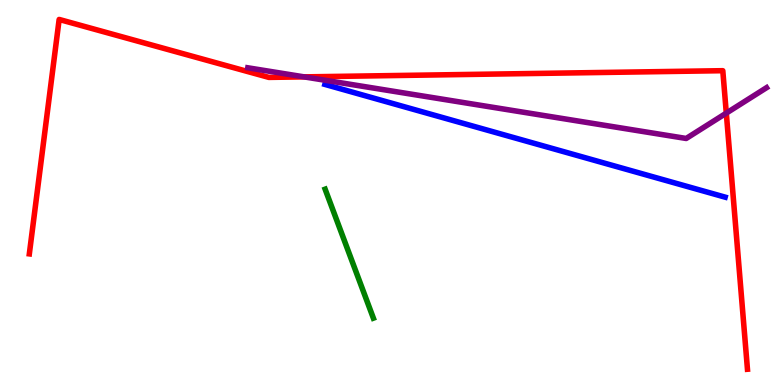[{'lines': ['blue', 'red'], 'intersections': []}, {'lines': ['green', 'red'], 'intersections': []}, {'lines': ['purple', 'red'], 'intersections': [{'x': 3.92, 'y': 8.0}, {'x': 9.37, 'y': 7.06}]}, {'lines': ['blue', 'green'], 'intersections': []}, {'lines': ['blue', 'purple'], 'intersections': []}, {'lines': ['green', 'purple'], 'intersections': []}]